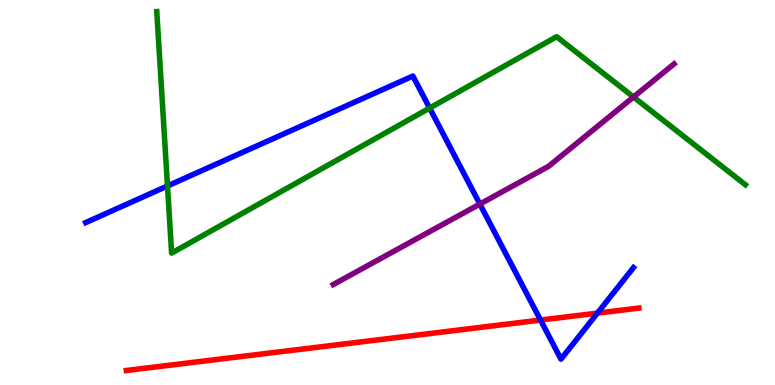[{'lines': ['blue', 'red'], 'intersections': [{'x': 6.97, 'y': 1.69}, {'x': 7.71, 'y': 1.87}]}, {'lines': ['green', 'red'], 'intersections': []}, {'lines': ['purple', 'red'], 'intersections': []}, {'lines': ['blue', 'green'], 'intersections': [{'x': 2.16, 'y': 5.17}, {'x': 5.54, 'y': 7.19}]}, {'lines': ['blue', 'purple'], 'intersections': [{'x': 6.19, 'y': 4.7}]}, {'lines': ['green', 'purple'], 'intersections': [{'x': 8.17, 'y': 7.48}]}]